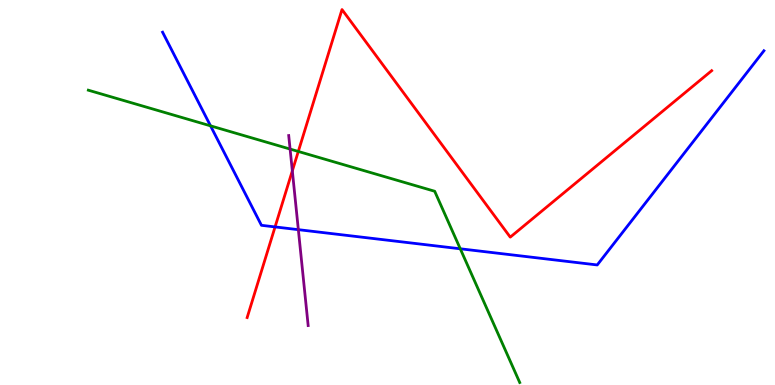[{'lines': ['blue', 'red'], 'intersections': [{'x': 3.55, 'y': 4.11}]}, {'lines': ['green', 'red'], 'intersections': [{'x': 3.85, 'y': 6.07}]}, {'lines': ['purple', 'red'], 'intersections': [{'x': 3.77, 'y': 5.56}]}, {'lines': ['blue', 'green'], 'intersections': [{'x': 2.72, 'y': 6.73}, {'x': 5.94, 'y': 3.54}]}, {'lines': ['blue', 'purple'], 'intersections': [{'x': 3.85, 'y': 4.03}]}, {'lines': ['green', 'purple'], 'intersections': [{'x': 3.74, 'y': 6.13}]}]